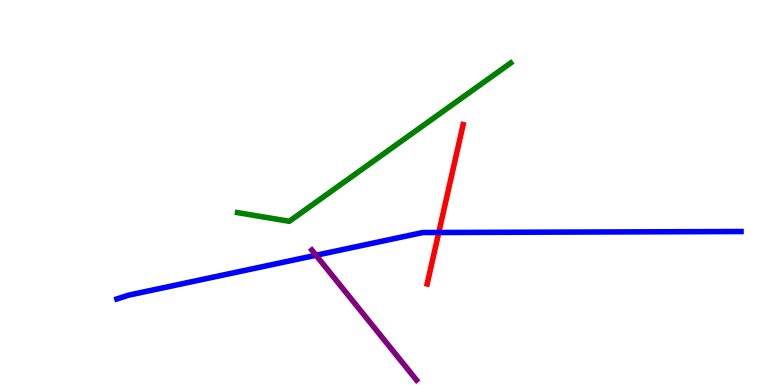[{'lines': ['blue', 'red'], 'intersections': [{'x': 5.66, 'y': 3.96}]}, {'lines': ['green', 'red'], 'intersections': []}, {'lines': ['purple', 'red'], 'intersections': []}, {'lines': ['blue', 'green'], 'intersections': []}, {'lines': ['blue', 'purple'], 'intersections': [{'x': 4.08, 'y': 3.37}]}, {'lines': ['green', 'purple'], 'intersections': []}]